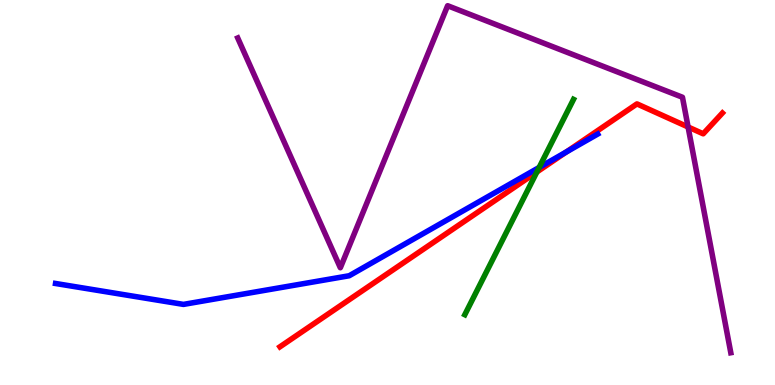[{'lines': ['blue', 'red'], 'intersections': [{'x': 7.31, 'y': 6.05}]}, {'lines': ['green', 'red'], 'intersections': [{'x': 6.93, 'y': 5.53}]}, {'lines': ['purple', 'red'], 'intersections': [{'x': 8.88, 'y': 6.7}]}, {'lines': ['blue', 'green'], 'intersections': [{'x': 6.96, 'y': 5.65}]}, {'lines': ['blue', 'purple'], 'intersections': []}, {'lines': ['green', 'purple'], 'intersections': []}]